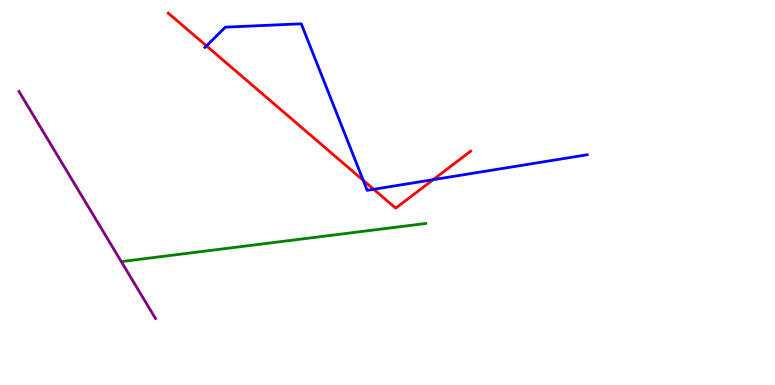[{'lines': ['blue', 'red'], 'intersections': [{'x': 2.66, 'y': 8.81}, {'x': 4.69, 'y': 5.32}, {'x': 4.82, 'y': 5.08}, {'x': 5.59, 'y': 5.33}]}, {'lines': ['green', 'red'], 'intersections': []}, {'lines': ['purple', 'red'], 'intersections': []}, {'lines': ['blue', 'green'], 'intersections': []}, {'lines': ['blue', 'purple'], 'intersections': []}, {'lines': ['green', 'purple'], 'intersections': []}]